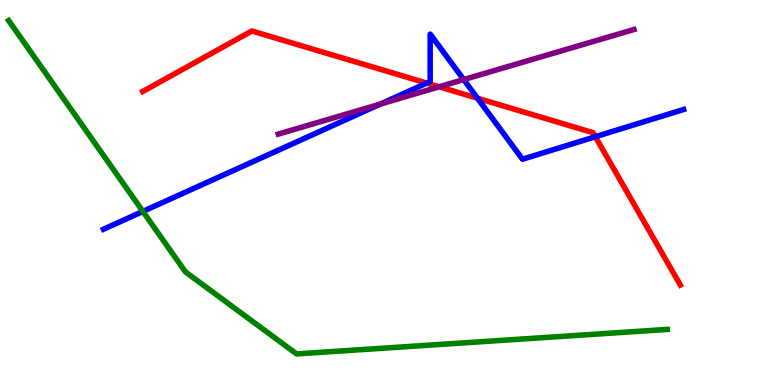[{'lines': ['blue', 'red'], 'intersections': [{'x': 5.51, 'y': 7.84}, {'x': 6.16, 'y': 7.45}, {'x': 7.68, 'y': 6.45}]}, {'lines': ['green', 'red'], 'intersections': []}, {'lines': ['purple', 'red'], 'intersections': [{'x': 5.67, 'y': 7.75}]}, {'lines': ['blue', 'green'], 'intersections': [{'x': 1.84, 'y': 4.51}]}, {'lines': ['blue', 'purple'], 'intersections': [{'x': 4.91, 'y': 7.3}, {'x': 5.98, 'y': 7.93}]}, {'lines': ['green', 'purple'], 'intersections': []}]